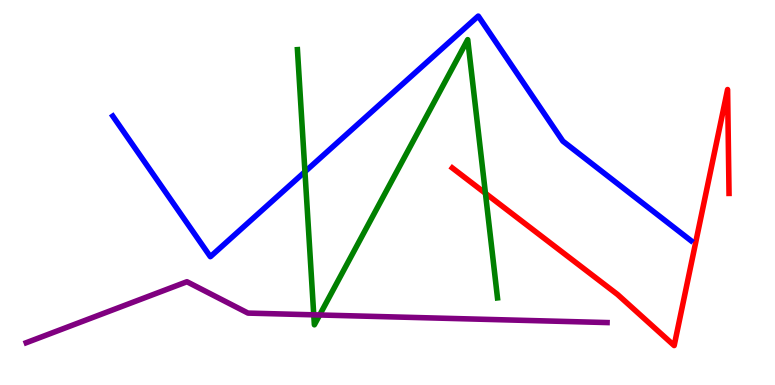[{'lines': ['blue', 'red'], 'intersections': []}, {'lines': ['green', 'red'], 'intersections': [{'x': 6.26, 'y': 4.98}]}, {'lines': ['purple', 'red'], 'intersections': []}, {'lines': ['blue', 'green'], 'intersections': [{'x': 3.93, 'y': 5.54}]}, {'lines': ['blue', 'purple'], 'intersections': []}, {'lines': ['green', 'purple'], 'intersections': [{'x': 4.05, 'y': 1.82}, {'x': 4.12, 'y': 1.82}]}]